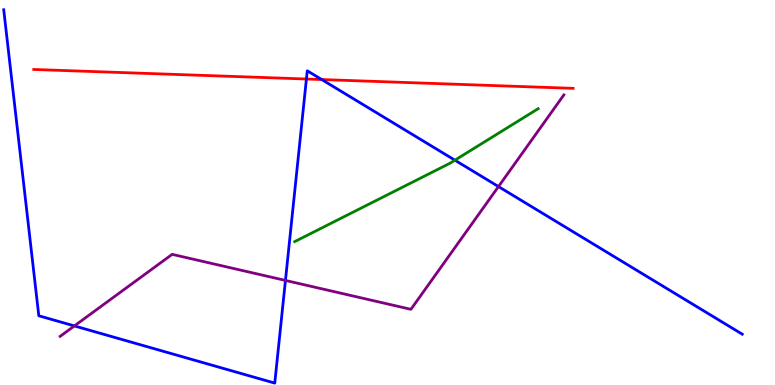[{'lines': ['blue', 'red'], 'intersections': [{'x': 3.95, 'y': 7.95}, {'x': 4.15, 'y': 7.93}]}, {'lines': ['green', 'red'], 'intersections': []}, {'lines': ['purple', 'red'], 'intersections': []}, {'lines': ['blue', 'green'], 'intersections': [{'x': 5.87, 'y': 5.84}]}, {'lines': ['blue', 'purple'], 'intersections': [{'x': 0.96, 'y': 1.53}, {'x': 3.68, 'y': 2.72}, {'x': 6.43, 'y': 5.15}]}, {'lines': ['green', 'purple'], 'intersections': []}]